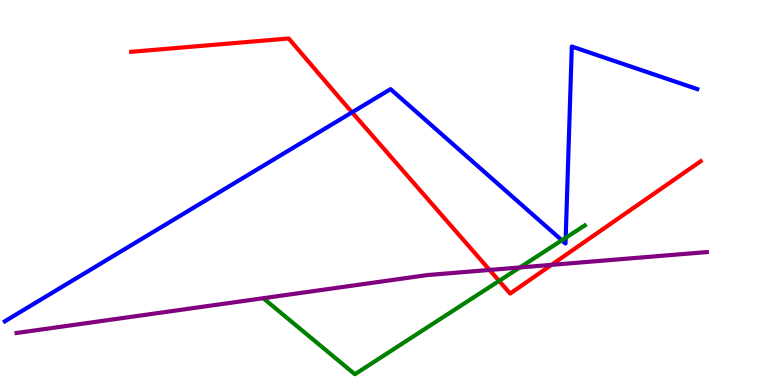[{'lines': ['blue', 'red'], 'intersections': [{'x': 4.54, 'y': 7.08}]}, {'lines': ['green', 'red'], 'intersections': [{'x': 6.44, 'y': 2.7}]}, {'lines': ['purple', 'red'], 'intersections': [{'x': 6.32, 'y': 2.99}, {'x': 7.12, 'y': 3.12}]}, {'lines': ['blue', 'green'], 'intersections': [{'x': 7.25, 'y': 3.76}, {'x': 7.3, 'y': 3.82}]}, {'lines': ['blue', 'purple'], 'intersections': []}, {'lines': ['green', 'purple'], 'intersections': [{'x': 6.71, 'y': 3.05}]}]